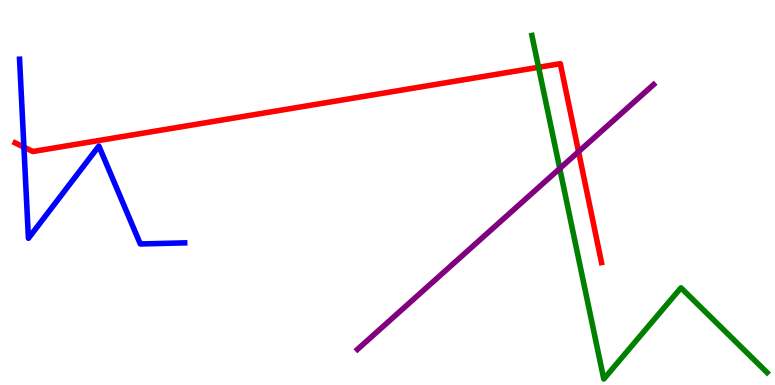[{'lines': ['blue', 'red'], 'intersections': [{'x': 0.309, 'y': 6.18}]}, {'lines': ['green', 'red'], 'intersections': [{'x': 6.95, 'y': 8.25}]}, {'lines': ['purple', 'red'], 'intersections': [{'x': 7.47, 'y': 6.06}]}, {'lines': ['blue', 'green'], 'intersections': []}, {'lines': ['blue', 'purple'], 'intersections': []}, {'lines': ['green', 'purple'], 'intersections': [{'x': 7.22, 'y': 5.62}]}]